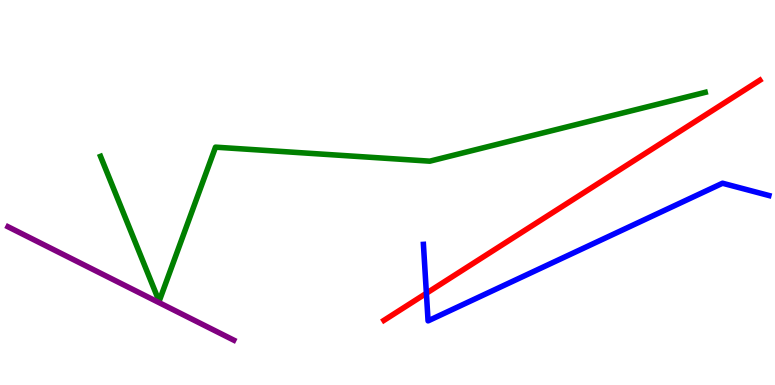[{'lines': ['blue', 'red'], 'intersections': [{'x': 5.5, 'y': 2.38}]}, {'lines': ['green', 'red'], 'intersections': []}, {'lines': ['purple', 'red'], 'intersections': []}, {'lines': ['blue', 'green'], 'intersections': []}, {'lines': ['blue', 'purple'], 'intersections': []}, {'lines': ['green', 'purple'], 'intersections': []}]